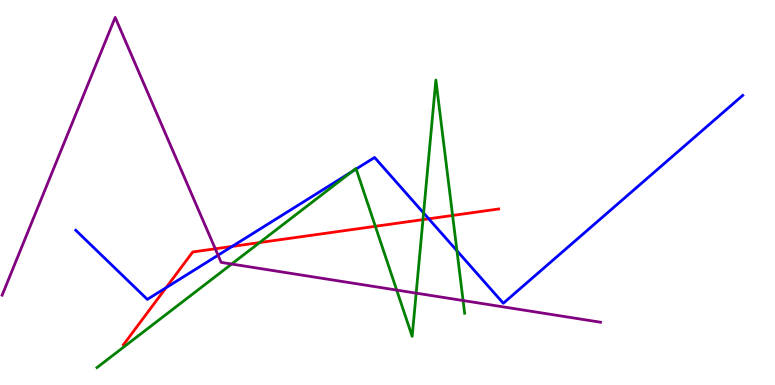[{'lines': ['blue', 'red'], 'intersections': [{'x': 2.14, 'y': 2.53}, {'x': 3.0, 'y': 3.6}, {'x': 5.53, 'y': 4.32}]}, {'lines': ['green', 'red'], 'intersections': [{'x': 3.35, 'y': 3.7}, {'x': 4.84, 'y': 4.12}, {'x': 5.46, 'y': 4.3}, {'x': 5.84, 'y': 4.4}]}, {'lines': ['purple', 'red'], 'intersections': [{'x': 2.78, 'y': 3.54}]}, {'lines': ['blue', 'green'], 'intersections': [{'x': 4.54, 'y': 5.54}, {'x': 4.6, 'y': 5.61}, {'x': 5.47, 'y': 4.47}, {'x': 5.9, 'y': 3.49}]}, {'lines': ['blue', 'purple'], 'intersections': [{'x': 2.81, 'y': 3.37}]}, {'lines': ['green', 'purple'], 'intersections': [{'x': 2.99, 'y': 3.14}, {'x': 5.12, 'y': 2.47}, {'x': 5.37, 'y': 2.39}, {'x': 5.98, 'y': 2.19}]}]